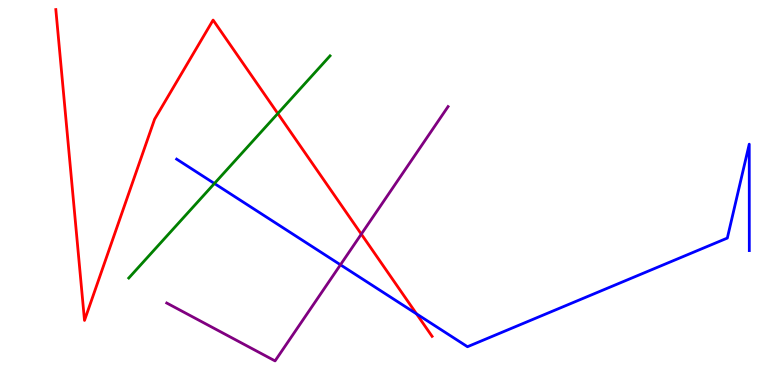[{'lines': ['blue', 'red'], 'intersections': [{'x': 5.37, 'y': 1.85}]}, {'lines': ['green', 'red'], 'intersections': [{'x': 3.58, 'y': 7.05}]}, {'lines': ['purple', 'red'], 'intersections': [{'x': 4.66, 'y': 3.92}]}, {'lines': ['blue', 'green'], 'intersections': [{'x': 2.77, 'y': 5.23}]}, {'lines': ['blue', 'purple'], 'intersections': [{'x': 4.39, 'y': 3.12}]}, {'lines': ['green', 'purple'], 'intersections': []}]